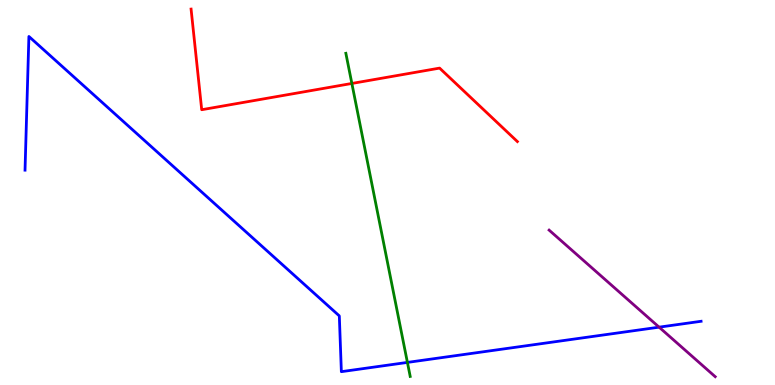[{'lines': ['blue', 'red'], 'intersections': []}, {'lines': ['green', 'red'], 'intersections': [{'x': 4.54, 'y': 7.83}]}, {'lines': ['purple', 'red'], 'intersections': []}, {'lines': ['blue', 'green'], 'intersections': [{'x': 5.26, 'y': 0.587}]}, {'lines': ['blue', 'purple'], 'intersections': [{'x': 8.5, 'y': 1.5}]}, {'lines': ['green', 'purple'], 'intersections': []}]